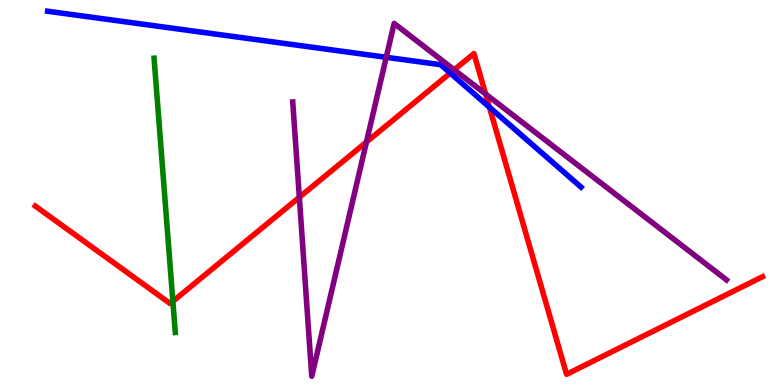[{'lines': ['blue', 'red'], 'intersections': [{'x': 5.81, 'y': 8.1}, {'x': 6.32, 'y': 7.22}]}, {'lines': ['green', 'red'], 'intersections': [{'x': 2.23, 'y': 2.17}]}, {'lines': ['purple', 'red'], 'intersections': [{'x': 3.86, 'y': 4.88}, {'x': 4.73, 'y': 6.31}, {'x': 5.86, 'y': 8.19}, {'x': 6.27, 'y': 7.56}]}, {'lines': ['blue', 'green'], 'intersections': []}, {'lines': ['blue', 'purple'], 'intersections': [{'x': 4.98, 'y': 8.51}]}, {'lines': ['green', 'purple'], 'intersections': []}]